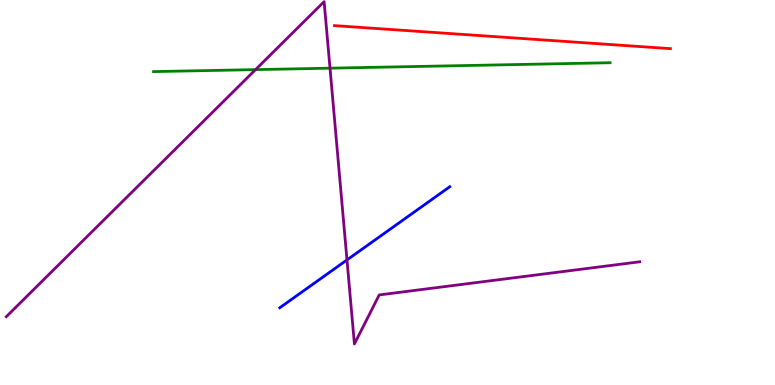[{'lines': ['blue', 'red'], 'intersections': []}, {'lines': ['green', 'red'], 'intersections': []}, {'lines': ['purple', 'red'], 'intersections': []}, {'lines': ['blue', 'green'], 'intersections': []}, {'lines': ['blue', 'purple'], 'intersections': [{'x': 4.48, 'y': 3.25}]}, {'lines': ['green', 'purple'], 'intersections': [{'x': 3.3, 'y': 8.19}, {'x': 4.26, 'y': 8.23}]}]